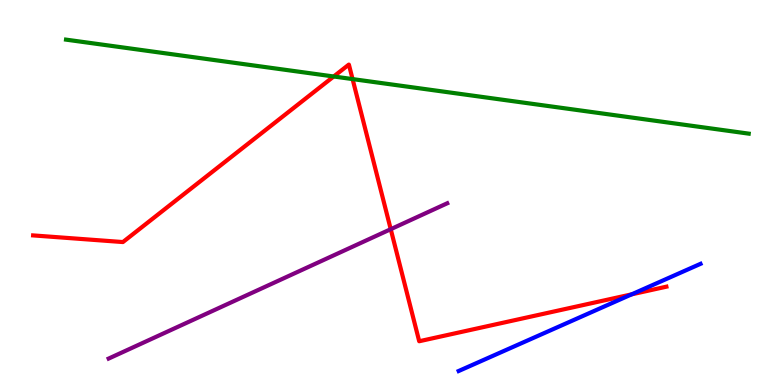[{'lines': ['blue', 'red'], 'intersections': [{'x': 8.15, 'y': 2.35}]}, {'lines': ['green', 'red'], 'intersections': [{'x': 4.31, 'y': 8.01}, {'x': 4.55, 'y': 7.95}]}, {'lines': ['purple', 'red'], 'intersections': [{'x': 5.04, 'y': 4.05}]}, {'lines': ['blue', 'green'], 'intersections': []}, {'lines': ['blue', 'purple'], 'intersections': []}, {'lines': ['green', 'purple'], 'intersections': []}]